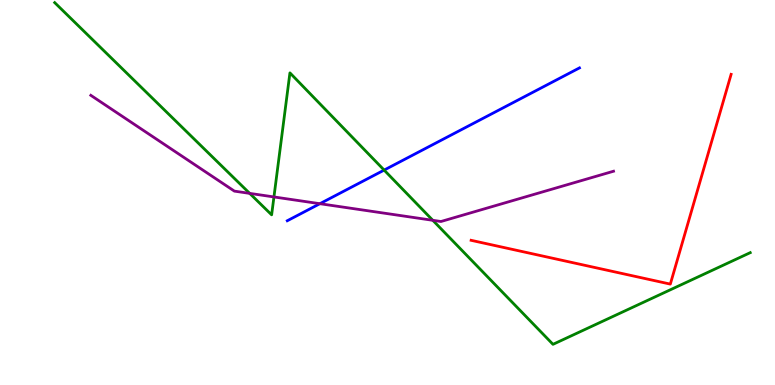[{'lines': ['blue', 'red'], 'intersections': []}, {'lines': ['green', 'red'], 'intersections': []}, {'lines': ['purple', 'red'], 'intersections': []}, {'lines': ['blue', 'green'], 'intersections': [{'x': 4.96, 'y': 5.58}]}, {'lines': ['blue', 'purple'], 'intersections': [{'x': 4.13, 'y': 4.71}]}, {'lines': ['green', 'purple'], 'intersections': [{'x': 3.22, 'y': 4.98}, {'x': 3.53, 'y': 4.88}, {'x': 5.58, 'y': 4.28}]}]